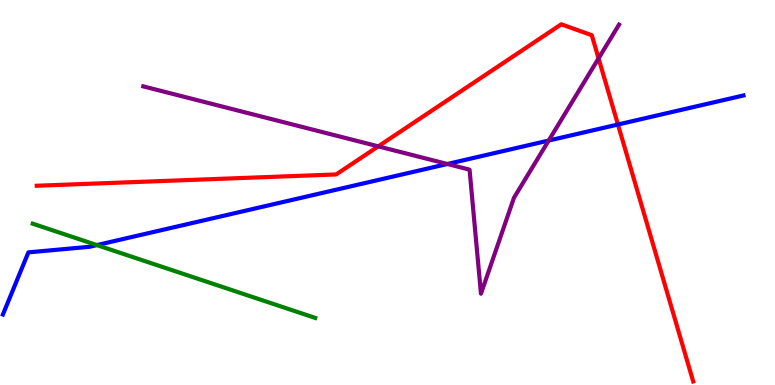[{'lines': ['blue', 'red'], 'intersections': [{'x': 7.97, 'y': 6.77}]}, {'lines': ['green', 'red'], 'intersections': []}, {'lines': ['purple', 'red'], 'intersections': [{'x': 4.88, 'y': 6.2}, {'x': 7.72, 'y': 8.48}]}, {'lines': ['blue', 'green'], 'intersections': [{'x': 1.25, 'y': 3.63}]}, {'lines': ['blue', 'purple'], 'intersections': [{'x': 5.77, 'y': 5.74}, {'x': 7.08, 'y': 6.35}]}, {'lines': ['green', 'purple'], 'intersections': []}]